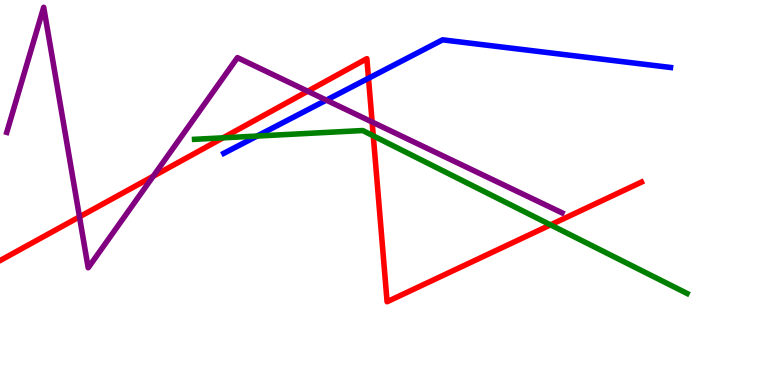[{'lines': ['blue', 'red'], 'intersections': [{'x': 4.75, 'y': 7.97}]}, {'lines': ['green', 'red'], 'intersections': [{'x': 2.88, 'y': 6.42}, {'x': 4.82, 'y': 6.47}, {'x': 7.1, 'y': 4.16}]}, {'lines': ['purple', 'red'], 'intersections': [{'x': 1.03, 'y': 4.37}, {'x': 1.98, 'y': 5.42}, {'x': 3.97, 'y': 7.63}, {'x': 4.8, 'y': 6.83}]}, {'lines': ['blue', 'green'], 'intersections': [{'x': 3.32, 'y': 6.47}]}, {'lines': ['blue', 'purple'], 'intersections': [{'x': 4.21, 'y': 7.4}]}, {'lines': ['green', 'purple'], 'intersections': []}]